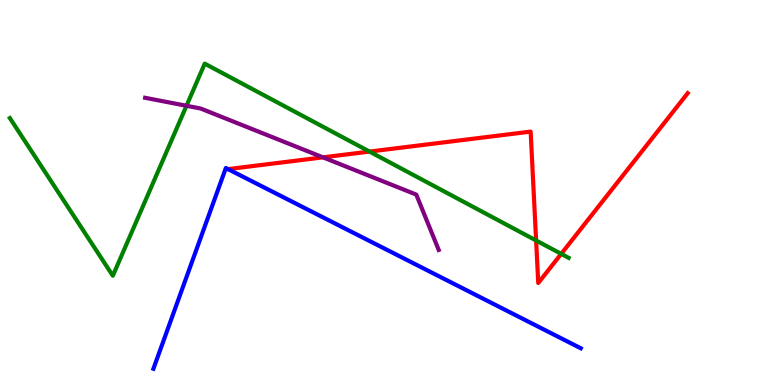[{'lines': ['blue', 'red'], 'intersections': []}, {'lines': ['green', 'red'], 'intersections': [{'x': 4.77, 'y': 6.06}, {'x': 6.92, 'y': 3.75}, {'x': 7.24, 'y': 3.41}]}, {'lines': ['purple', 'red'], 'intersections': [{'x': 4.17, 'y': 5.91}]}, {'lines': ['blue', 'green'], 'intersections': []}, {'lines': ['blue', 'purple'], 'intersections': []}, {'lines': ['green', 'purple'], 'intersections': [{'x': 2.41, 'y': 7.25}]}]